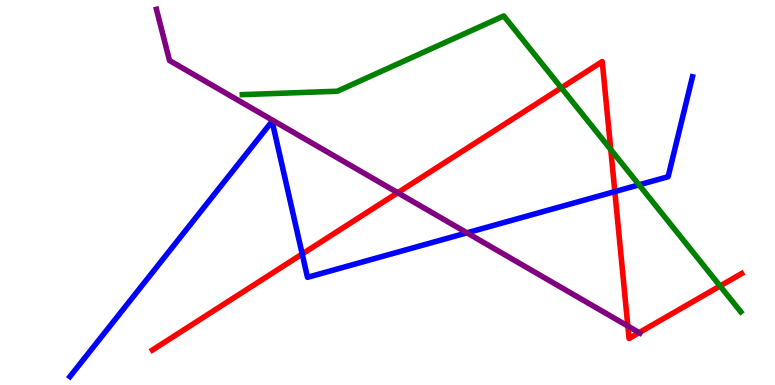[{'lines': ['blue', 'red'], 'intersections': [{'x': 3.9, 'y': 3.4}, {'x': 7.93, 'y': 5.02}]}, {'lines': ['green', 'red'], 'intersections': [{'x': 7.24, 'y': 7.72}, {'x': 7.88, 'y': 6.12}, {'x': 9.29, 'y': 2.57}]}, {'lines': ['purple', 'red'], 'intersections': [{'x': 5.13, 'y': 4.99}, {'x': 8.1, 'y': 1.53}, {'x': 8.25, 'y': 1.36}]}, {'lines': ['blue', 'green'], 'intersections': [{'x': 8.25, 'y': 5.2}]}, {'lines': ['blue', 'purple'], 'intersections': [{'x': 6.03, 'y': 3.95}]}, {'lines': ['green', 'purple'], 'intersections': []}]